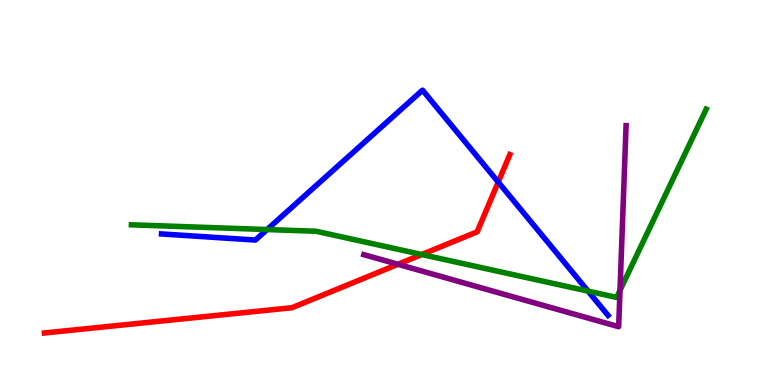[{'lines': ['blue', 'red'], 'intersections': [{'x': 6.43, 'y': 5.27}]}, {'lines': ['green', 'red'], 'intersections': [{'x': 5.44, 'y': 3.39}]}, {'lines': ['purple', 'red'], 'intersections': [{'x': 5.13, 'y': 3.14}]}, {'lines': ['blue', 'green'], 'intersections': [{'x': 3.45, 'y': 4.04}, {'x': 7.59, 'y': 2.44}]}, {'lines': ['blue', 'purple'], 'intersections': []}, {'lines': ['green', 'purple'], 'intersections': [{'x': 8.0, 'y': 2.46}]}]